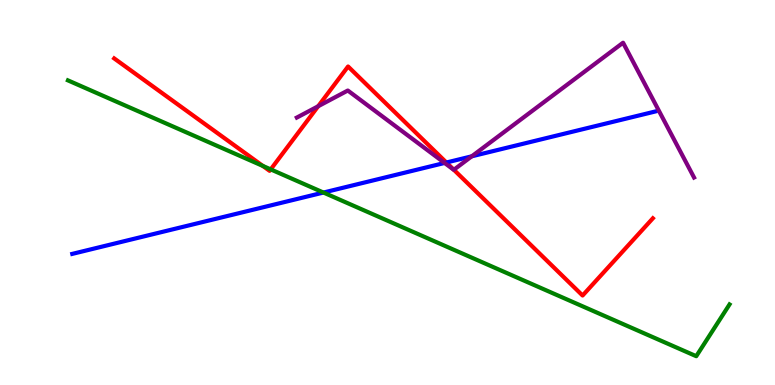[{'lines': ['blue', 'red'], 'intersections': [{'x': 5.76, 'y': 5.78}]}, {'lines': ['green', 'red'], 'intersections': [{'x': 3.39, 'y': 5.69}, {'x': 3.49, 'y': 5.6}]}, {'lines': ['purple', 'red'], 'intersections': [{'x': 4.11, 'y': 7.24}, {'x': 5.86, 'y': 5.59}]}, {'lines': ['blue', 'green'], 'intersections': [{'x': 4.17, 'y': 5.0}]}, {'lines': ['blue', 'purple'], 'intersections': [{'x': 5.74, 'y': 5.77}, {'x': 6.09, 'y': 5.94}]}, {'lines': ['green', 'purple'], 'intersections': []}]